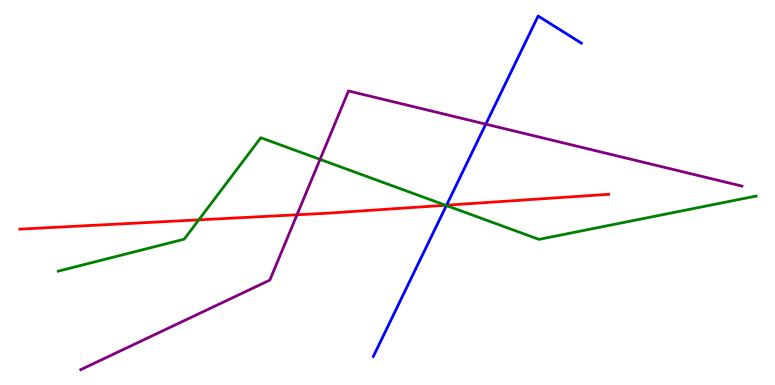[{'lines': ['blue', 'red'], 'intersections': [{'x': 5.76, 'y': 4.67}]}, {'lines': ['green', 'red'], 'intersections': [{'x': 2.56, 'y': 4.29}, {'x': 5.75, 'y': 4.67}]}, {'lines': ['purple', 'red'], 'intersections': [{'x': 3.83, 'y': 4.42}]}, {'lines': ['blue', 'green'], 'intersections': [{'x': 5.76, 'y': 4.66}]}, {'lines': ['blue', 'purple'], 'intersections': [{'x': 6.27, 'y': 6.78}]}, {'lines': ['green', 'purple'], 'intersections': [{'x': 4.13, 'y': 5.86}]}]